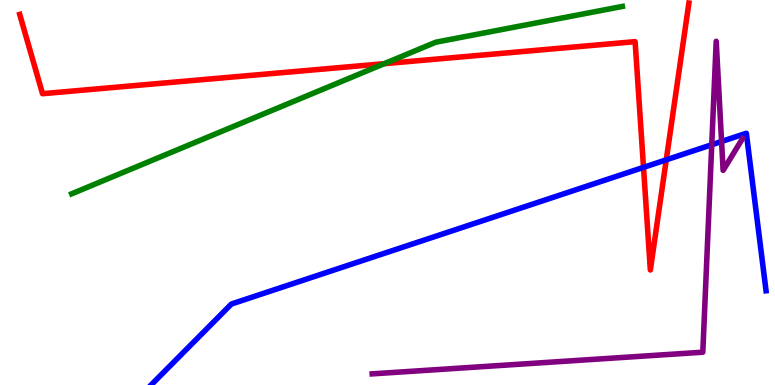[{'lines': ['blue', 'red'], 'intersections': [{'x': 8.3, 'y': 5.65}, {'x': 8.6, 'y': 5.85}]}, {'lines': ['green', 'red'], 'intersections': [{'x': 4.96, 'y': 8.35}]}, {'lines': ['purple', 'red'], 'intersections': []}, {'lines': ['blue', 'green'], 'intersections': []}, {'lines': ['blue', 'purple'], 'intersections': [{'x': 9.18, 'y': 6.24}, {'x': 9.31, 'y': 6.33}]}, {'lines': ['green', 'purple'], 'intersections': []}]